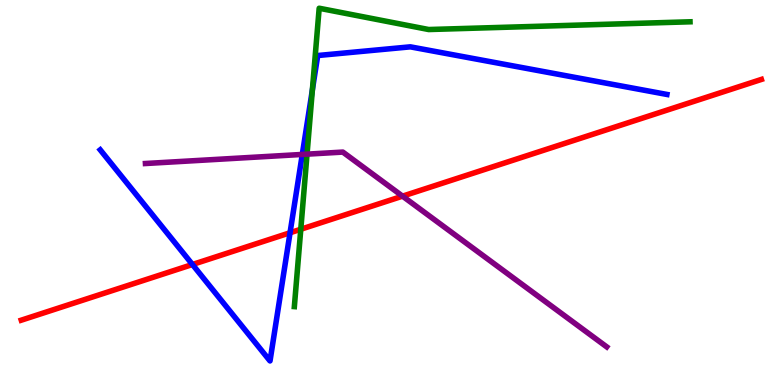[{'lines': ['blue', 'red'], 'intersections': [{'x': 2.48, 'y': 3.13}, {'x': 3.74, 'y': 3.95}]}, {'lines': ['green', 'red'], 'intersections': [{'x': 3.88, 'y': 4.05}]}, {'lines': ['purple', 'red'], 'intersections': [{'x': 5.19, 'y': 4.9}]}, {'lines': ['blue', 'green'], 'intersections': [{'x': 4.03, 'y': 7.67}]}, {'lines': ['blue', 'purple'], 'intersections': [{'x': 3.9, 'y': 5.99}]}, {'lines': ['green', 'purple'], 'intersections': [{'x': 3.96, 'y': 6.0}]}]